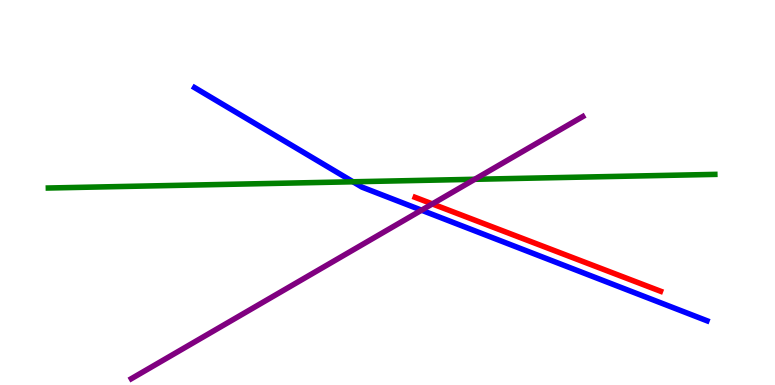[{'lines': ['blue', 'red'], 'intersections': []}, {'lines': ['green', 'red'], 'intersections': []}, {'lines': ['purple', 'red'], 'intersections': [{'x': 5.58, 'y': 4.7}]}, {'lines': ['blue', 'green'], 'intersections': [{'x': 4.55, 'y': 5.28}]}, {'lines': ['blue', 'purple'], 'intersections': [{'x': 5.44, 'y': 4.54}]}, {'lines': ['green', 'purple'], 'intersections': [{'x': 6.13, 'y': 5.34}]}]